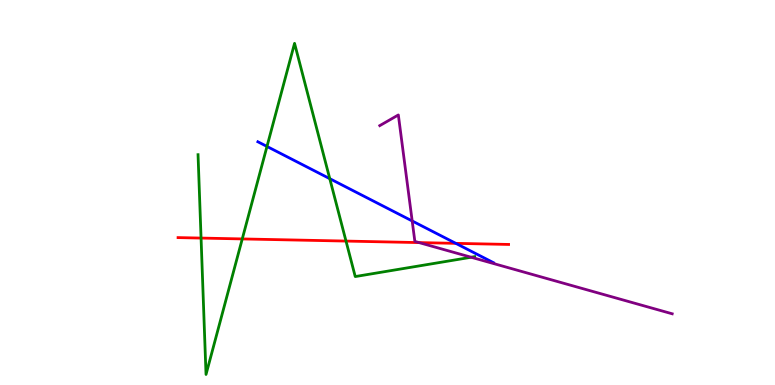[{'lines': ['blue', 'red'], 'intersections': [{'x': 5.88, 'y': 3.68}]}, {'lines': ['green', 'red'], 'intersections': [{'x': 2.59, 'y': 3.82}, {'x': 3.13, 'y': 3.79}, {'x': 4.46, 'y': 3.74}]}, {'lines': ['purple', 'red'], 'intersections': [{'x': 5.41, 'y': 3.7}]}, {'lines': ['blue', 'green'], 'intersections': [{'x': 3.44, 'y': 6.2}, {'x': 4.26, 'y': 5.36}]}, {'lines': ['blue', 'purple'], 'intersections': [{'x': 5.32, 'y': 4.26}]}, {'lines': ['green', 'purple'], 'intersections': [{'x': 6.08, 'y': 3.32}]}]